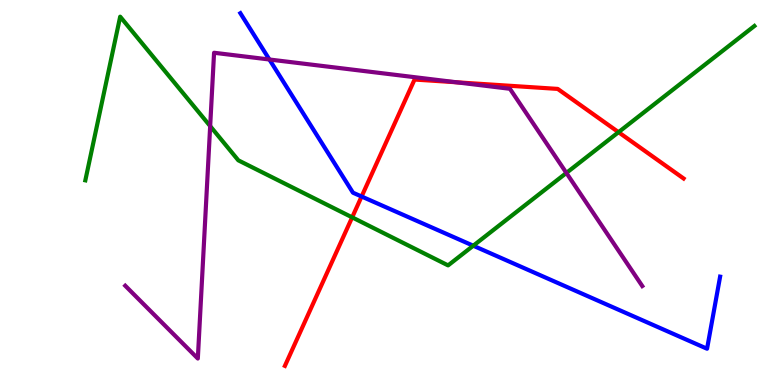[{'lines': ['blue', 'red'], 'intersections': [{'x': 4.67, 'y': 4.9}]}, {'lines': ['green', 'red'], 'intersections': [{'x': 4.54, 'y': 4.35}, {'x': 7.98, 'y': 6.57}]}, {'lines': ['purple', 'red'], 'intersections': [{'x': 5.89, 'y': 7.86}]}, {'lines': ['blue', 'green'], 'intersections': [{'x': 6.11, 'y': 3.62}]}, {'lines': ['blue', 'purple'], 'intersections': [{'x': 3.48, 'y': 8.45}]}, {'lines': ['green', 'purple'], 'intersections': [{'x': 2.71, 'y': 6.72}, {'x': 7.31, 'y': 5.51}]}]